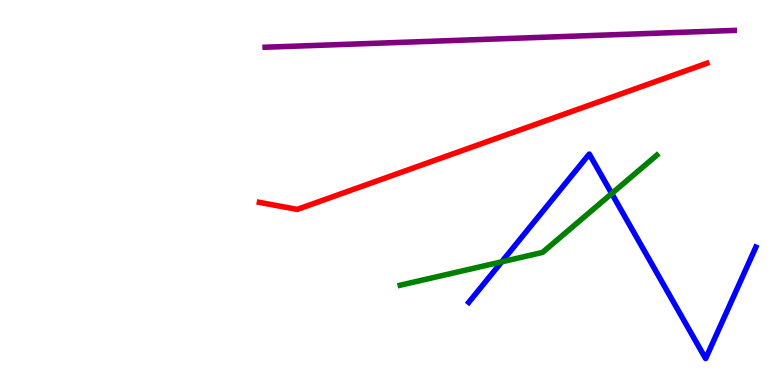[{'lines': ['blue', 'red'], 'intersections': []}, {'lines': ['green', 'red'], 'intersections': []}, {'lines': ['purple', 'red'], 'intersections': []}, {'lines': ['blue', 'green'], 'intersections': [{'x': 6.47, 'y': 3.2}, {'x': 7.89, 'y': 4.97}]}, {'lines': ['blue', 'purple'], 'intersections': []}, {'lines': ['green', 'purple'], 'intersections': []}]